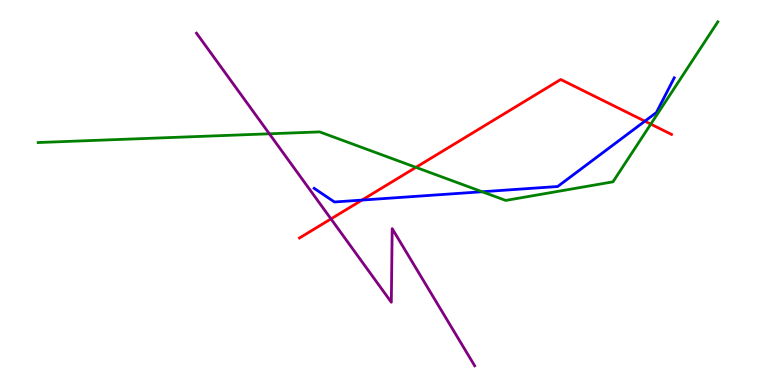[{'lines': ['blue', 'red'], 'intersections': [{'x': 4.67, 'y': 4.8}, {'x': 8.32, 'y': 6.85}]}, {'lines': ['green', 'red'], 'intersections': [{'x': 5.37, 'y': 5.65}, {'x': 8.4, 'y': 6.78}]}, {'lines': ['purple', 'red'], 'intersections': [{'x': 4.27, 'y': 4.31}]}, {'lines': ['blue', 'green'], 'intersections': [{'x': 6.22, 'y': 5.02}]}, {'lines': ['blue', 'purple'], 'intersections': []}, {'lines': ['green', 'purple'], 'intersections': [{'x': 3.48, 'y': 6.52}]}]